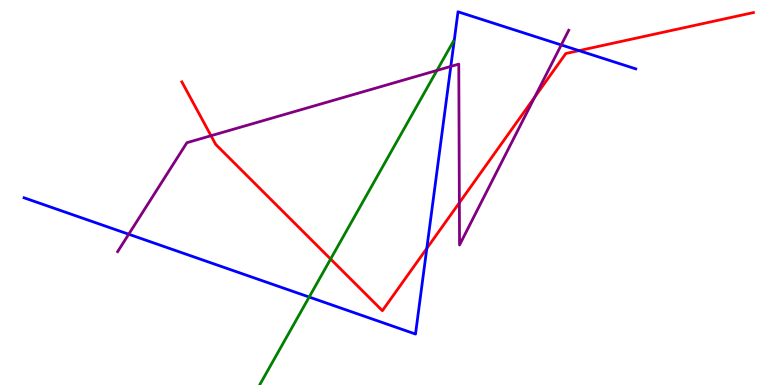[{'lines': ['blue', 'red'], 'intersections': [{'x': 5.51, 'y': 3.55}, {'x': 7.47, 'y': 8.68}]}, {'lines': ['green', 'red'], 'intersections': [{'x': 4.27, 'y': 3.27}]}, {'lines': ['purple', 'red'], 'intersections': [{'x': 2.72, 'y': 6.47}, {'x': 5.93, 'y': 4.73}, {'x': 6.9, 'y': 7.48}]}, {'lines': ['blue', 'green'], 'intersections': [{'x': 3.99, 'y': 2.28}]}, {'lines': ['blue', 'purple'], 'intersections': [{'x': 1.66, 'y': 3.92}, {'x': 5.82, 'y': 8.27}, {'x': 7.24, 'y': 8.83}]}, {'lines': ['green', 'purple'], 'intersections': [{'x': 5.64, 'y': 8.17}]}]